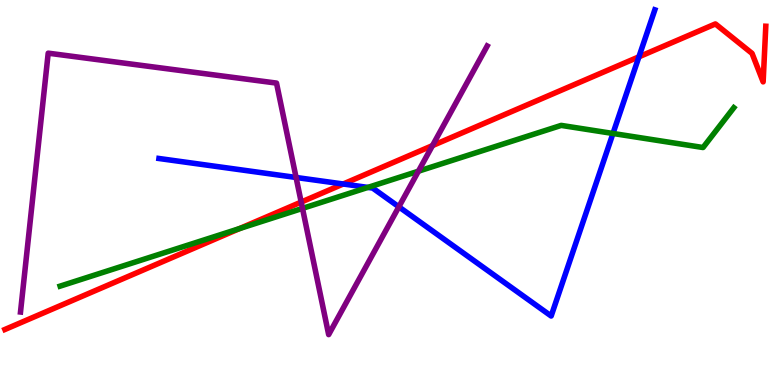[{'lines': ['blue', 'red'], 'intersections': [{'x': 4.43, 'y': 5.22}, {'x': 8.24, 'y': 8.52}]}, {'lines': ['green', 'red'], 'intersections': [{'x': 3.09, 'y': 4.06}]}, {'lines': ['purple', 'red'], 'intersections': [{'x': 3.89, 'y': 4.75}, {'x': 5.58, 'y': 6.22}]}, {'lines': ['blue', 'green'], 'intersections': [{'x': 4.75, 'y': 5.13}, {'x': 7.91, 'y': 6.53}]}, {'lines': ['blue', 'purple'], 'intersections': [{'x': 3.82, 'y': 5.39}, {'x': 5.15, 'y': 4.63}]}, {'lines': ['green', 'purple'], 'intersections': [{'x': 3.9, 'y': 4.59}, {'x': 5.4, 'y': 5.55}]}]